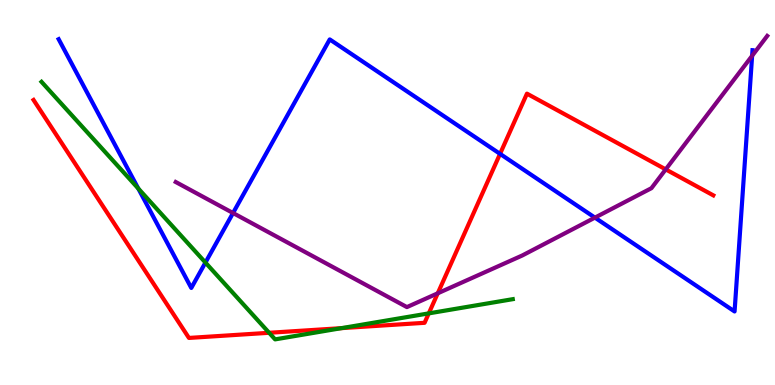[{'lines': ['blue', 'red'], 'intersections': [{'x': 6.45, 'y': 6.0}]}, {'lines': ['green', 'red'], 'intersections': [{'x': 3.47, 'y': 1.36}, {'x': 4.41, 'y': 1.48}, {'x': 5.53, 'y': 1.86}]}, {'lines': ['purple', 'red'], 'intersections': [{'x': 5.65, 'y': 2.38}, {'x': 8.59, 'y': 5.6}]}, {'lines': ['blue', 'green'], 'intersections': [{'x': 1.78, 'y': 5.1}, {'x': 2.65, 'y': 3.18}]}, {'lines': ['blue', 'purple'], 'intersections': [{'x': 3.01, 'y': 4.47}, {'x': 7.68, 'y': 4.35}, {'x': 9.7, 'y': 8.55}]}, {'lines': ['green', 'purple'], 'intersections': []}]